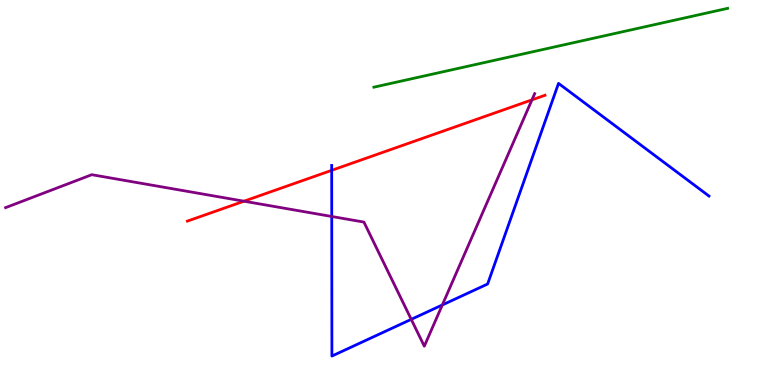[{'lines': ['blue', 'red'], 'intersections': [{'x': 4.28, 'y': 5.58}]}, {'lines': ['green', 'red'], 'intersections': []}, {'lines': ['purple', 'red'], 'intersections': [{'x': 3.15, 'y': 4.77}, {'x': 6.86, 'y': 7.41}]}, {'lines': ['blue', 'green'], 'intersections': []}, {'lines': ['blue', 'purple'], 'intersections': [{'x': 4.28, 'y': 4.38}, {'x': 5.31, 'y': 1.71}, {'x': 5.71, 'y': 2.08}]}, {'lines': ['green', 'purple'], 'intersections': []}]